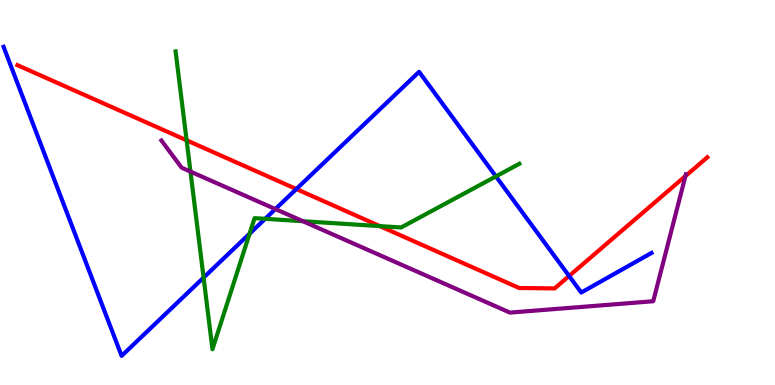[{'lines': ['blue', 'red'], 'intersections': [{'x': 3.82, 'y': 5.09}, {'x': 7.34, 'y': 2.83}]}, {'lines': ['green', 'red'], 'intersections': [{'x': 2.41, 'y': 6.36}, {'x': 4.9, 'y': 4.13}]}, {'lines': ['purple', 'red'], 'intersections': [{'x': 8.84, 'y': 5.43}]}, {'lines': ['blue', 'green'], 'intersections': [{'x': 2.63, 'y': 2.79}, {'x': 3.22, 'y': 3.93}, {'x': 3.42, 'y': 4.32}, {'x': 6.4, 'y': 5.42}]}, {'lines': ['blue', 'purple'], 'intersections': [{'x': 3.55, 'y': 4.57}]}, {'lines': ['green', 'purple'], 'intersections': [{'x': 2.46, 'y': 5.54}, {'x': 3.91, 'y': 4.25}]}]